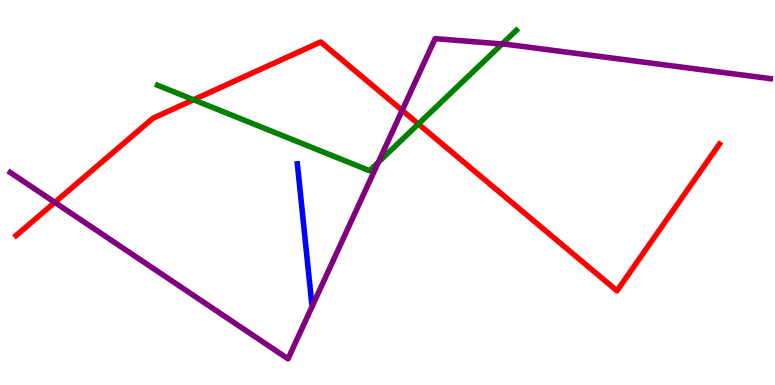[{'lines': ['blue', 'red'], 'intersections': []}, {'lines': ['green', 'red'], 'intersections': [{'x': 2.5, 'y': 7.41}, {'x': 5.4, 'y': 6.78}]}, {'lines': ['purple', 'red'], 'intersections': [{'x': 0.707, 'y': 4.74}, {'x': 5.19, 'y': 7.13}]}, {'lines': ['blue', 'green'], 'intersections': []}, {'lines': ['blue', 'purple'], 'intersections': []}, {'lines': ['green', 'purple'], 'intersections': [{'x': 4.88, 'y': 5.78}, {'x': 6.48, 'y': 8.86}]}]